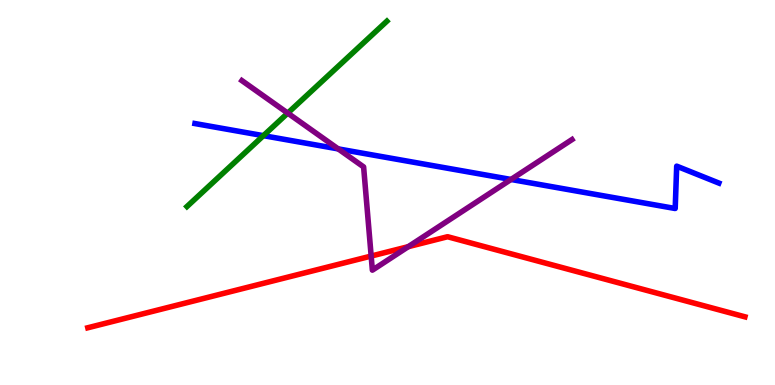[{'lines': ['blue', 'red'], 'intersections': []}, {'lines': ['green', 'red'], 'intersections': []}, {'lines': ['purple', 'red'], 'intersections': [{'x': 4.79, 'y': 3.35}, {'x': 5.27, 'y': 3.59}]}, {'lines': ['blue', 'green'], 'intersections': [{'x': 3.4, 'y': 6.48}]}, {'lines': ['blue', 'purple'], 'intersections': [{'x': 4.36, 'y': 6.13}, {'x': 6.59, 'y': 5.34}]}, {'lines': ['green', 'purple'], 'intersections': [{'x': 3.71, 'y': 7.06}]}]